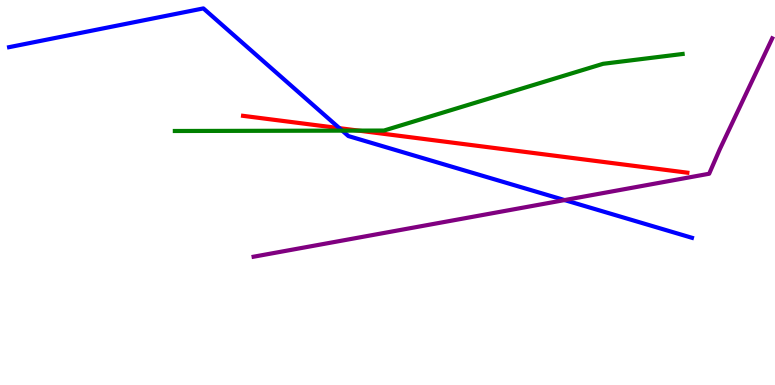[{'lines': ['blue', 'red'], 'intersections': [{'x': 4.38, 'y': 6.67}]}, {'lines': ['green', 'red'], 'intersections': [{'x': 4.63, 'y': 6.61}]}, {'lines': ['purple', 'red'], 'intersections': []}, {'lines': ['blue', 'green'], 'intersections': [{'x': 4.42, 'y': 6.61}]}, {'lines': ['blue', 'purple'], 'intersections': [{'x': 7.28, 'y': 4.8}]}, {'lines': ['green', 'purple'], 'intersections': []}]